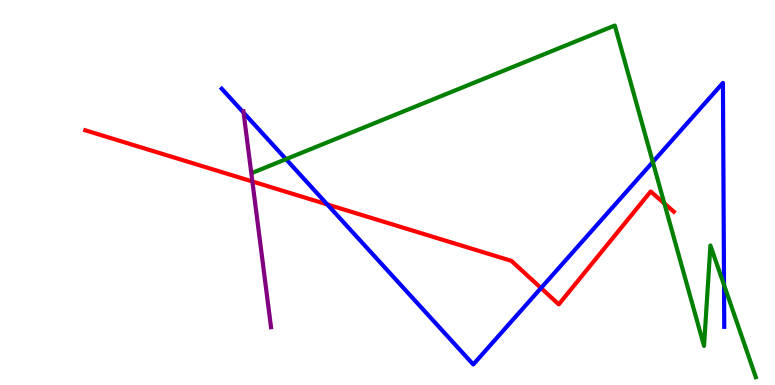[{'lines': ['blue', 'red'], 'intersections': [{'x': 4.22, 'y': 4.69}, {'x': 6.98, 'y': 2.52}]}, {'lines': ['green', 'red'], 'intersections': [{'x': 8.57, 'y': 4.72}]}, {'lines': ['purple', 'red'], 'intersections': [{'x': 3.26, 'y': 5.29}]}, {'lines': ['blue', 'green'], 'intersections': [{'x': 3.69, 'y': 5.87}, {'x': 8.42, 'y': 5.79}, {'x': 9.34, 'y': 2.6}]}, {'lines': ['blue', 'purple'], 'intersections': [{'x': 3.14, 'y': 7.07}]}, {'lines': ['green', 'purple'], 'intersections': []}]